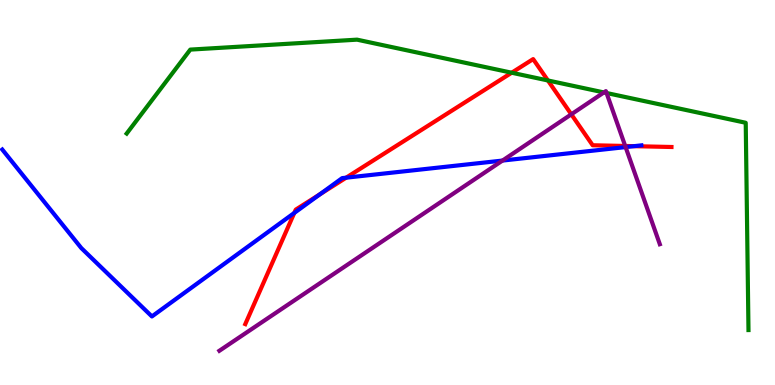[{'lines': ['blue', 'red'], 'intersections': [{'x': 3.8, 'y': 4.47}, {'x': 4.13, 'y': 4.95}, {'x': 4.47, 'y': 5.38}, {'x': 8.18, 'y': 6.2}]}, {'lines': ['green', 'red'], 'intersections': [{'x': 6.6, 'y': 8.11}, {'x': 7.07, 'y': 7.91}]}, {'lines': ['purple', 'red'], 'intersections': [{'x': 7.37, 'y': 7.03}, {'x': 8.07, 'y': 6.21}]}, {'lines': ['blue', 'green'], 'intersections': []}, {'lines': ['blue', 'purple'], 'intersections': [{'x': 6.48, 'y': 5.83}, {'x': 8.07, 'y': 6.18}]}, {'lines': ['green', 'purple'], 'intersections': [{'x': 7.79, 'y': 7.6}, {'x': 7.83, 'y': 7.58}]}]